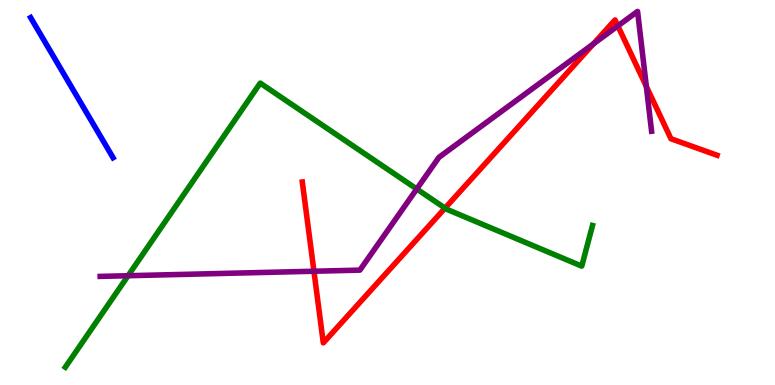[{'lines': ['blue', 'red'], 'intersections': []}, {'lines': ['green', 'red'], 'intersections': [{'x': 5.74, 'y': 4.59}]}, {'lines': ['purple', 'red'], 'intersections': [{'x': 4.05, 'y': 2.95}, {'x': 7.66, 'y': 8.86}, {'x': 7.97, 'y': 9.33}, {'x': 8.34, 'y': 7.75}]}, {'lines': ['blue', 'green'], 'intersections': []}, {'lines': ['blue', 'purple'], 'intersections': []}, {'lines': ['green', 'purple'], 'intersections': [{'x': 1.65, 'y': 2.84}, {'x': 5.38, 'y': 5.09}]}]